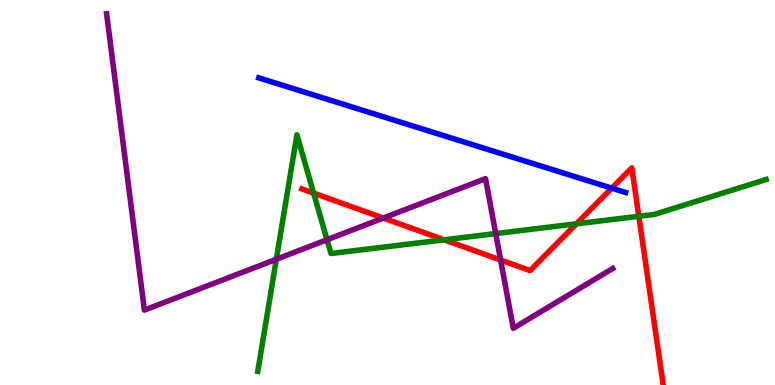[{'lines': ['blue', 'red'], 'intersections': [{'x': 7.89, 'y': 5.11}]}, {'lines': ['green', 'red'], 'intersections': [{'x': 4.05, 'y': 4.98}, {'x': 5.73, 'y': 3.77}, {'x': 7.44, 'y': 4.19}, {'x': 8.24, 'y': 4.38}]}, {'lines': ['purple', 'red'], 'intersections': [{'x': 4.95, 'y': 4.34}, {'x': 6.46, 'y': 3.25}]}, {'lines': ['blue', 'green'], 'intersections': []}, {'lines': ['blue', 'purple'], 'intersections': []}, {'lines': ['green', 'purple'], 'intersections': [{'x': 3.57, 'y': 3.27}, {'x': 4.22, 'y': 3.77}, {'x': 6.4, 'y': 3.93}]}]